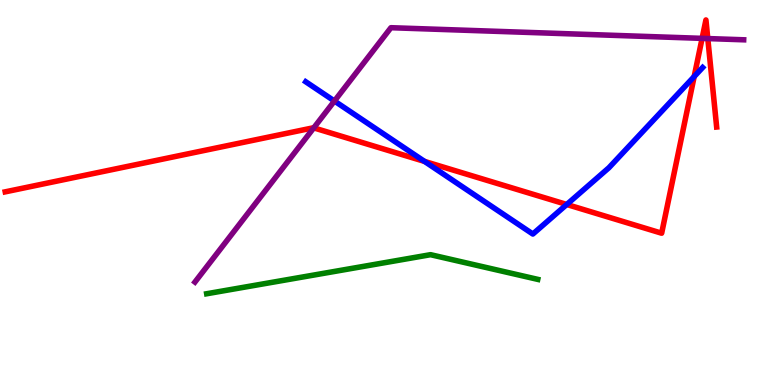[{'lines': ['blue', 'red'], 'intersections': [{'x': 5.48, 'y': 5.81}, {'x': 7.31, 'y': 4.69}, {'x': 8.96, 'y': 8.01}]}, {'lines': ['green', 'red'], 'intersections': []}, {'lines': ['purple', 'red'], 'intersections': [{'x': 4.05, 'y': 6.68}, {'x': 9.06, 'y': 9.0}, {'x': 9.13, 'y': 9.0}]}, {'lines': ['blue', 'green'], 'intersections': []}, {'lines': ['blue', 'purple'], 'intersections': [{'x': 4.32, 'y': 7.38}]}, {'lines': ['green', 'purple'], 'intersections': []}]